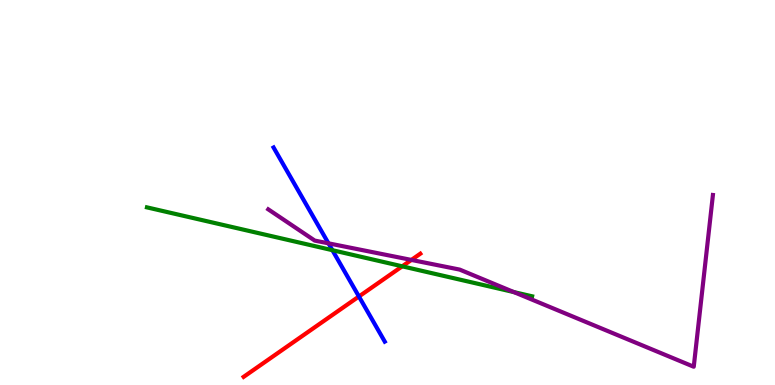[{'lines': ['blue', 'red'], 'intersections': [{'x': 4.63, 'y': 2.3}]}, {'lines': ['green', 'red'], 'intersections': [{'x': 5.19, 'y': 3.08}]}, {'lines': ['purple', 'red'], 'intersections': [{'x': 5.31, 'y': 3.25}]}, {'lines': ['blue', 'green'], 'intersections': [{'x': 4.29, 'y': 3.5}]}, {'lines': ['blue', 'purple'], 'intersections': [{'x': 4.24, 'y': 3.68}]}, {'lines': ['green', 'purple'], 'intersections': [{'x': 6.63, 'y': 2.41}]}]